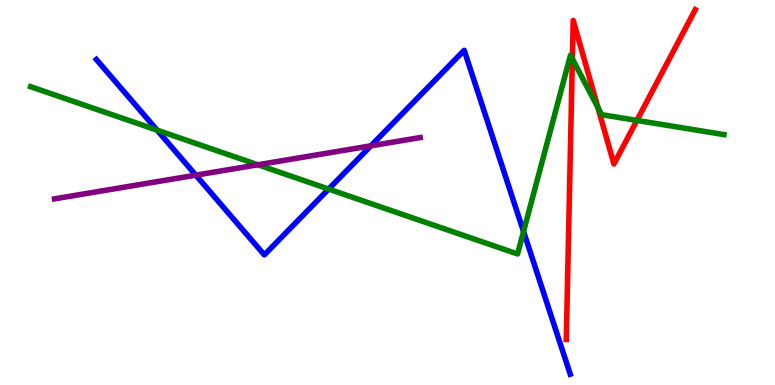[{'lines': ['blue', 'red'], 'intersections': []}, {'lines': ['green', 'red'], 'intersections': [{'x': 7.39, 'y': 8.47}, {'x': 7.71, 'y': 7.21}, {'x': 8.22, 'y': 6.87}]}, {'lines': ['purple', 'red'], 'intersections': []}, {'lines': ['blue', 'green'], 'intersections': [{'x': 2.03, 'y': 6.62}, {'x': 4.24, 'y': 5.09}, {'x': 6.76, 'y': 3.99}]}, {'lines': ['blue', 'purple'], 'intersections': [{'x': 2.53, 'y': 5.45}, {'x': 4.79, 'y': 6.21}]}, {'lines': ['green', 'purple'], 'intersections': [{'x': 3.33, 'y': 5.72}]}]